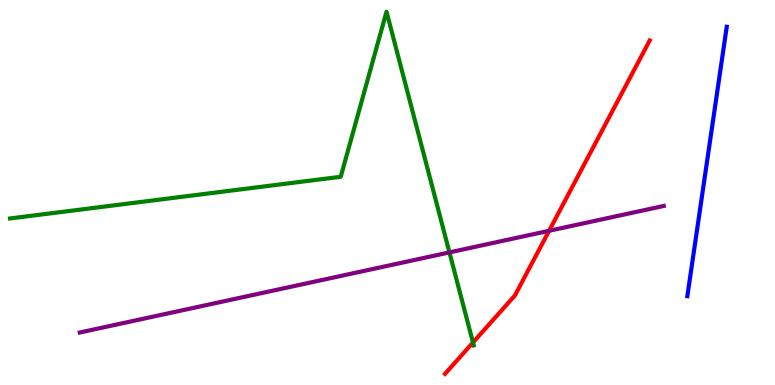[{'lines': ['blue', 'red'], 'intersections': []}, {'lines': ['green', 'red'], 'intersections': [{'x': 6.1, 'y': 1.1}]}, {'lines': ['purple', 'red'], 'intersections': [{'x': 7.09, 'y': 4.01}]}, {'lines': ['blue', 'green'], 'intersections': []}, {'lines': ['blue', 'purple'], 'intersections': []}, {'lines': ['green', 'purple'], 'intersections': [{'x': 5.8, 'y': 3.44}]}]